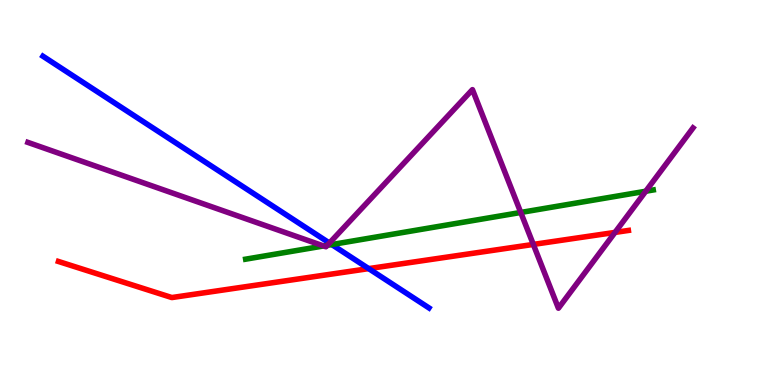[{'lines': ['blue', 'red'], 'intersections': [{'x': 4.76, 'y': 3.02}]}, {'lines': ['green', 'red'], 'intersections': []}, {'lines': ['purple', 'red'], 'intersections': [{'x': 6.88, 'y': 3.65}, {'x': 7.94, 'y': 3.96}]}, {'lines': ['blue', 'green'], 'intersections': [{'x': 4.28, 'y': 3.65}]}, {'lines': ['blue', 'purple'], 'intersections': [{'x': 4.25, 'y': 3.69}]}, {'lines': ['green', 'purple'], 'intersections': [{'x': 4.18, 'y': 3.61}, {'x': 4.22, 'y': 3.63}, {'x': 6.72, 'y': 4.48}, {'x': 8.33, 'y': 5.03}]}]